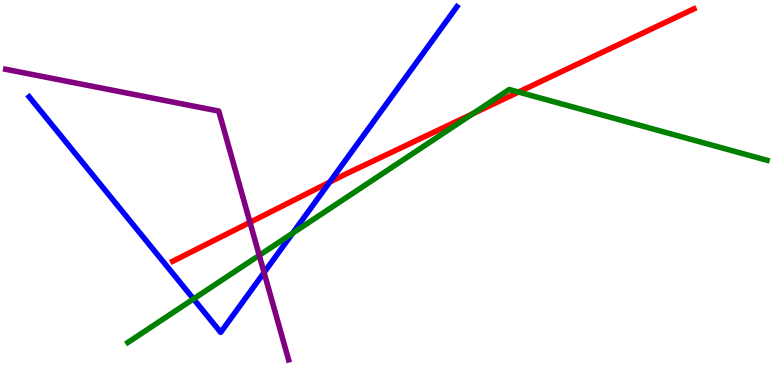[{'lines': ['blue', 'red'], 'intersections': [{'x': 4.25, 'y': 5.27}]}, {'lines': ['green', 'red'], 'intersections': [{'x': 6.1, 'y': 7.04}, {'x': 6.69, 'y': 7.61}]}, {'lines': ['purple', 'red'], 'intersections': [{'x': 3.23, 'y': 4.23}]}, {'lines': ['blue', 'green'], 'intersections': [{'x': 2.5, 'y': 2.24}, {'x': 3.78, 'y': 3.94}]}, {'lines': ['blue', 'purple'], 'intersections': [{'x': 3.41, 'y': 2.92}]}, {'lines': ['green', 'purple'], 'intersections': [{'x': 3.35, 'y': 3.37}]}]